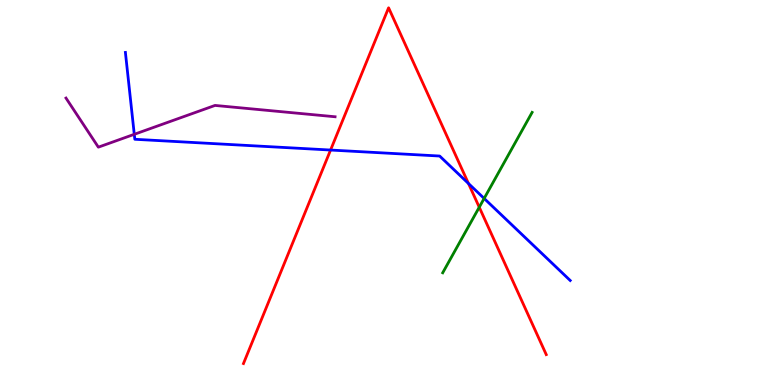[{'lines': ['blue', 'red'], 'intersections': [{'x': 4.27, 'y': 6.1}, {'x': 6.04, 'y': 5.23}]}, {'lines': ['green', 'red'], 'intersections': [{'x': 6.18, 'y': 4.62}]}, {'lines': ['purple', 'red'], 'intersections': []}, {'lines': ['blue', 'green'], 'intersections': [{'x': 6.25, 'y': 4.85}]}, {'lines': ['blue', 'purple'], 'intersections': [{'x': 1.73, 'y': 6.51}]}, {'lines': ['green', 'purple'], 'intersections': []}]